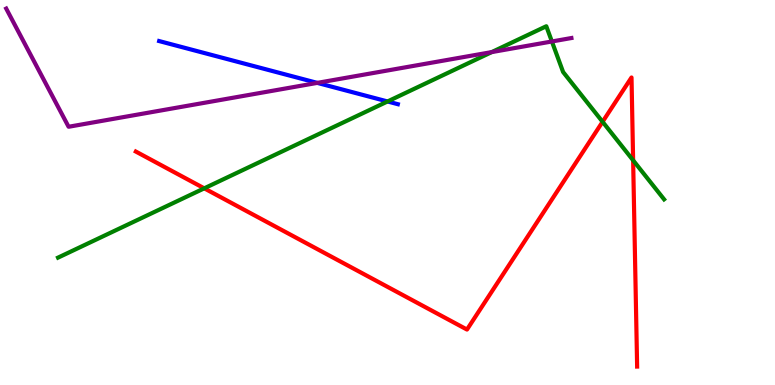[{'lines': ['blue', 'red'], 'intersections': []}, {'lines': ['green', 'red'], 'intersections': [{'x': 2.64, 'y': 5.11}, {'x': 7.78, 'y': 6.84}, {'x': 8.17, 'y': 5.84}]}, {'lines': ['purple', 'red'], 'intersections': []}, {'lines': ['blue', 'green'], 'intersections': [{'x': 5.0, 'y': 7.36}]}, {'lines': ['blue', 'purple'], 'intersections': [{'x': 4.09, 'y': 7.85}]}, {'lines': ['green', 'purple'], 'intersections': [{'x': 6.35, 'y': 8.65}, {'x': 7.12, 'y': 8.92}]}]